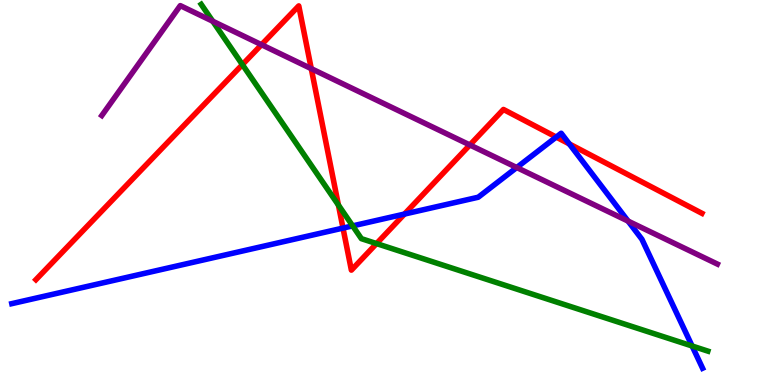[{'lines': ['blue', 'red'], 'intersections': [{'x': 4.43, 'y': 4.08}, {'x': 5.22, 'y': 4.44}, {'x': 7.18, 'y': 6.44}, {'x': 7.35, 'y': 6.26}]}, {'lines': ['green', 'red'], 'intersections': [{'x': 3.13, 'y': 8.32}, {'x': 4.37, 'y': 4.67}, {'x': 4.86, 'y': 3.67}]}, {'lines': ['purple', 'red'], 'intersections': [{'x': 3.37, 'y': 8.84}, {'x': 4.02, 'y': 8.22}, {'x': 6.06, 'y': 6.23}]}, {'lines': ['blue', 'green'], 'intersections': [{'x': 4.55, 'y': 4.13}, {'x': 8.93, 'y': 1.01}]}, {'lines': ['blue', 'purple'], 'intersections': [{'x': 6.67, 'y': 5.65}, {'x': 8.1, 'y': 4.26}]}, {'lines': ['green', 'purple'], 'intersections': [{'x': 2.75, 'y': 9.45}]}]